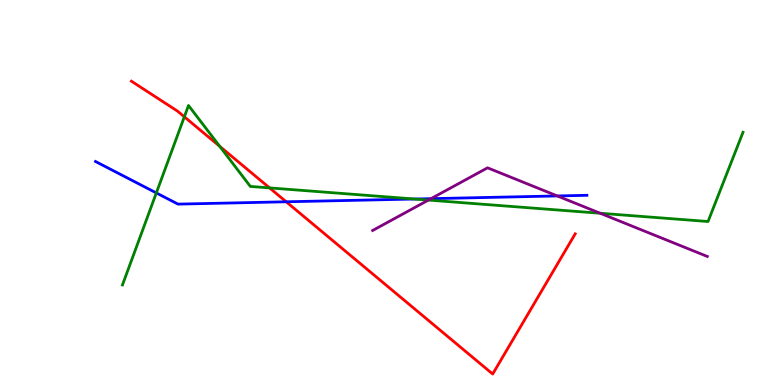[{'lines': ['blue', 'red'], 'intersections': [{'x': 3.69, 'y': 4.76}]}, {'lines': ['green', 'red'], 'intersections': [{'x': 2.38, 'y': 6.97}, {'x': 2.83, 'y': 6.2}, {'x': 3.48, 'y': 5.12}]}, {'lines': ['purple', 'red'], 'intersections': []}, {'lines': ['blue', 'green'], 'intersections': [{'x': 2.02, 'y': 4.99}, {'x': 5.35, 'y': 4.83}]}, {'lines': ['blue', 'purple'], 'intersections': [{'x': 5.56, 'y': 4.84}, {'x': 7.19, 'y': 4.91}]}, {'lines': ['green', 'purple'], 'intersections': [{'x': 5.53, 'y': 4.8}, {'x': 7.74, 'y': 4.46}]}]